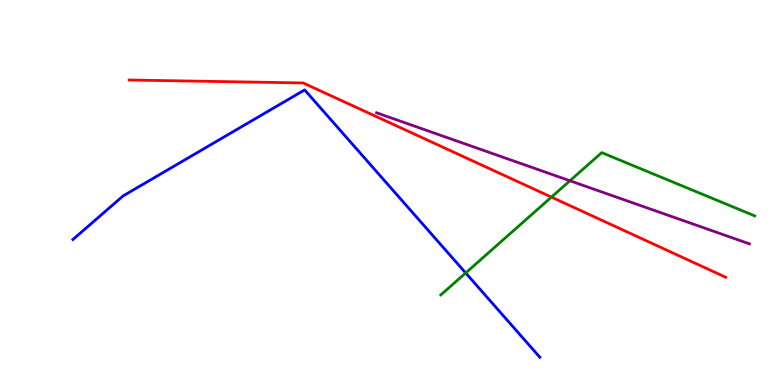[{'lines': ['blue', 'red'], 'intersections': []}, {'lines': ['green', 'red'], 'intersections': [{'x': 7.12, 'y': 4.88}]}, {'lines': ['purple', 'red'], 'intersections': []}, {'lines': ['blue', 'green'], 'intersections': [{'x': 6.01, 'y': 2.91}]}, {'lines': ['blue', 'purple'], 'intersections': []}, {'lines': ['green', 'purple'], 'intersections': [{'x': 7.35, 'y': 5.31}]}]